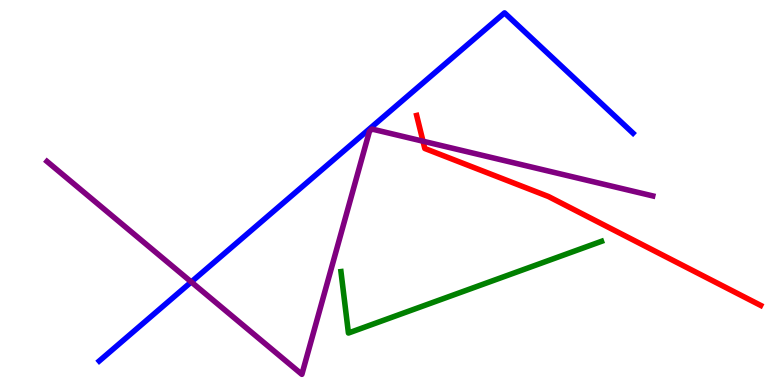[{'lines': ['blue', 'red'], 'intersections': []}, {'lines': ['green', 'red'], 'intersections': []}, {'lines': ['purple', 'red'], 'intersections': [{'x': 5.46, 'y': 6.33}]}, {'lines': ['blue', 'green'], 'intersections': []}, {'lines': ['blue', 'purple'], 'intersections': [{'x': 2.47, 'y': 2.68}]}, {'lines': ['green', 'purple'], 'intersections': []}]